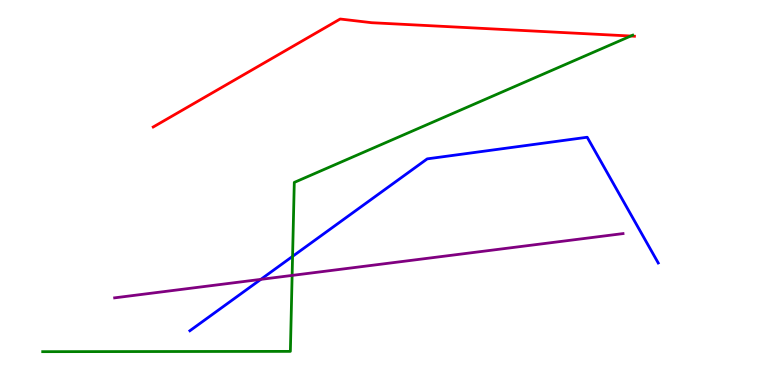[{'lines': ['blue', 'red'], 'intersections': []}, {'lines': ['green', 'red'], 'intersections': [{'x': 8.14, 'y': 9.06}]}, {'lines': ['purple', 'red'], 'intersections': []}, {'lines': ['blue', 'green'], 'intersections': [{'x': 3.78, 'y': 3.34}]}, {'lines': ['blue', 'purple'], 'intersections': [{'x': 3.37, 'y': 2.74}]}, {'lines': ['green', 'purple'], 'intersections': [{'x': 3.77, 'y': 2.85}]}]